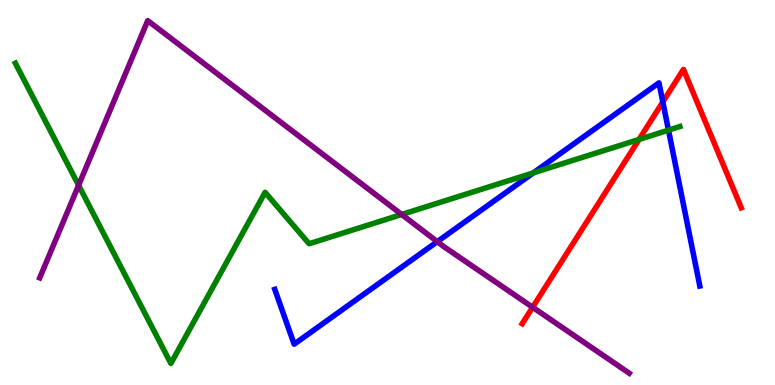[{'lines': ['blue', 'red'], 'intersections': [{'x': 8.55, 'y': 7.35}]}, {'lines': ['green', 'red'], 'intersections': [{'x': 8.25, 'y': 6.38}]}, {'lines': ['purple', 'red'], 'intersections': [{'x': 6.87, 'y': 2.02}]}, {'lines': ['blue', 'green'], 'intersections': [{'x': 6.88, 'y': 5.51}, {'x': 8.63, 'y': 6.62}]}, {'lines': ['blue', 'purple'], 'intersections': [{'x': 5.64, 'y': 3.72}]}, {'lines': ['green', 'purple'], 'intersections': [{'x': 1.01, 'y': 5.19}, {'x': 5.18, 'y': 4.43}]}]